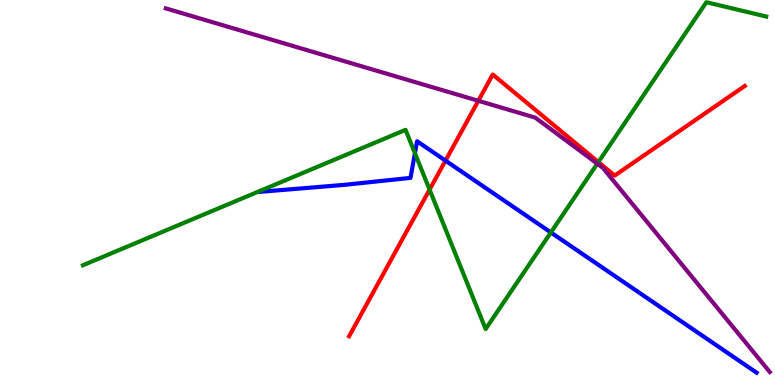[{'lines': ['blue', 'red'], 'intersections': [{'x': 5.75, 'y': 5.83}]}, {'lines': ['green', 'red'], 'intersections': [{'x': 5.54, 'y': 5.07}, {'x': 7.72, 'y': 5.79}]}, {'lines': ['purple', 'red'], 'intersections': [{'x': 6.17, 'y': 7.38}]}, {'lines': ['blue', 'green'], 'intersections': [{'x': 5.35, 'y': 6.02}, {'x': 7.11, 'y': 3.96}]}, {'lines': ['blue', 'purple'], 'intersections': []}, {'lines': ['green', 'purple'], 'intersections': [{'x': 7.71, 'y': 5.75}]}]